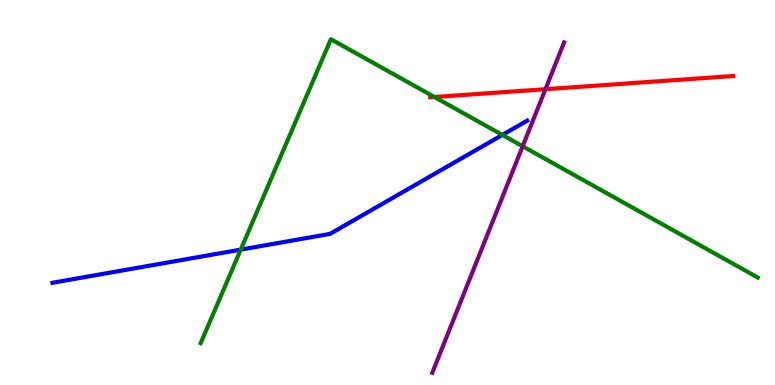[{'lines': ['blue', 'red'], 'intersections': []}, {'lines': ['green', 'red'], 'intersections': [{'x': 5.61, 'y': 7.48}]}, {'lines': ['purple', 'red'], 'intersections': [{'x': 7.04, 'y': 7.68}]}, {'lines': ['blue', 'green'], 'intersections': [{'x': 3.11, 'y': 3.52}, {'x': 6.48, 'y': 6.5}]}, {'lines': ['blue', 'purple'], 'intersections': []}, {'lines': ['green', 'purple'], 'intersections': [{'x': 6.74, 'y': 6.2}]}]